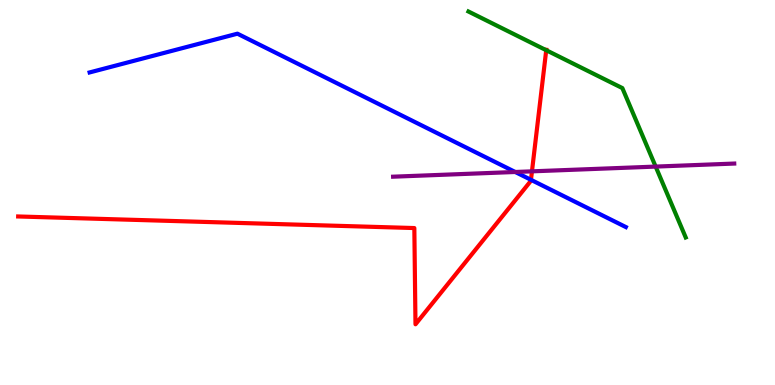[{'lines': ['blue', 'red'], 'intersections': [{'x': 6.85, 'y': 5.33}]}, {'lines': ['green', 'red'], 'intersections': [{'x': 7.05, 'y': 8.7}]}, {'lines': ['purple', 'red'], 'intersections': [{'x': 6.86, 'y': 5.55}]}, {'lines': ['blue', 'green'], 'intersections': []}, {'lines': ['blue', 'purple'], 'intersections': [{'x': 6.65, 'y': 5.53}]}, {'lines': ['green', 'purple'], 'intersections': [{'x': 8.46, 'y': 5.67}]}]